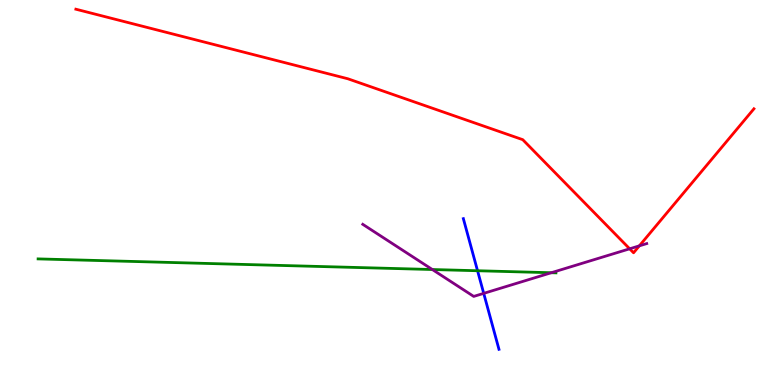[{'lines': ['blue', 'red'], 'intersections': []}, {'lines': ['green', 'red'], 'intersections': []}, {'lines': ['purple', 'red'], 'intersections': [{'x': 8.12, 'y': 3.54}, {'x': 8.25, 'y': 3.61}]}, {'lines': ['blue', 'green'], 'intersections': [{'x': 6.16, 'y': 2.97}]}, {'lines': ['blue', 'purple'], 'intersections': [{'x': 6.24, 'y': 2.38}]}, {'lines': ['green', 'purple'], 'intersections': [{'x': 5.58, 'y': 3.0}, {'x': 7.11, 'y': 2.92}]}]